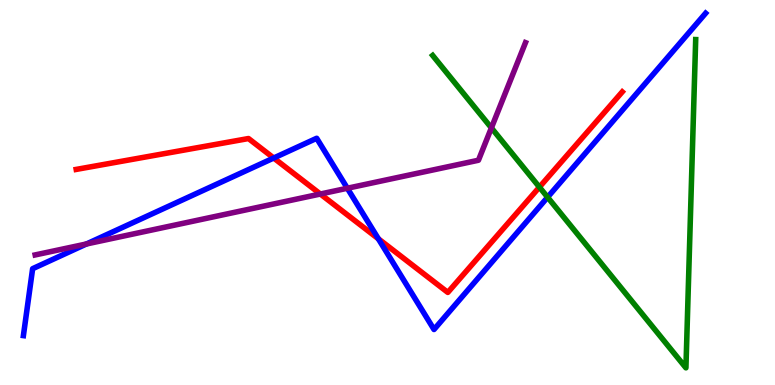[{'lines': ['blue', 'red'], 'intersections': [{'x': 3.53, 'y': 5.9}, {'x': 4.88, 'y': 3.8}]}, {'lines': ['green', 'red'], 'intersections': [{'x': 6.96, 'y': 5.14}]}, {'lines': ['purple', 'red'], 'intersections': [{'x': 4.13, 'y': 4.96}]}, {'lines': ['blue', 'green'], 'intersections': [{'x': 7.07, 'y': 4.88}]}, {'lines': ['blue', 'purple'], 'intersections': [{'x': 1.12, 'y': 3.66}, {'x': 4.48, 'y': 5.11}]}, {'lines': ['green', 'purple'], 'intersections': [{'x': 6.34, 'y': 6.68}]}]